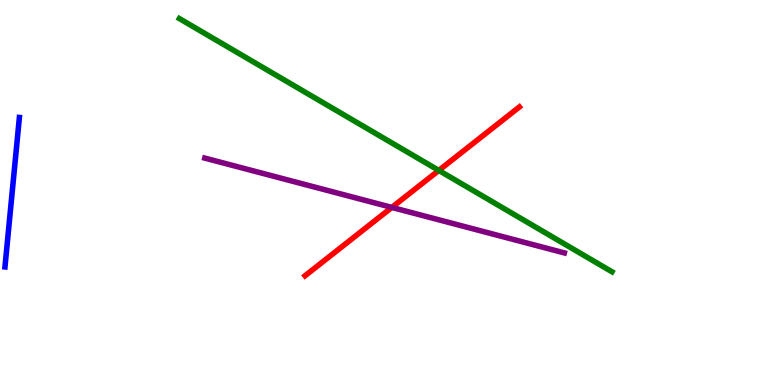[{'lines': ['blue', 'red'], 'intersections': []}, {'lines': ['green', 'red'], 'intersections': [{'x': 5.66, 'y': 5.57}]}, {'lines': ['purple', 'red'], 'intersections': [{'x': 5.06, 'y': 4.61}]}, {'lines': ['blue', 'green'], 'intersections': []}, {'lines': ['blue', 'purple'], 'intersections': []}, {'lines': ['green', 'purple'], 'intersections': []}]